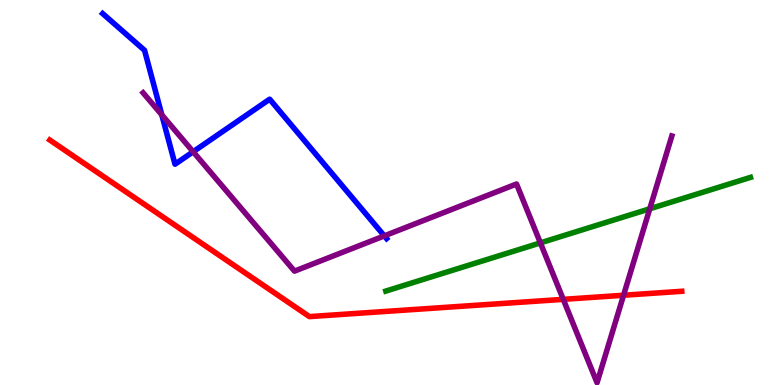[{'lines': ['blue', 'red'], 'intersections': []}, {'lines': ['green', 'red'], 'intersections': []}, {'lines': ['purple', 'red'], 'intersections': [{'x': 7.27, 'y': 2.22}, {'x': 8.05, 'y': 2.33}]}, {'lines': ['blue', 'green'], 'intersections': []}, {'lines': ['blue', 'purple'], 'intersections': [{'x': 2.09, 'y': 7.02}, {'x': 2.49, 'y': 6.06}, {'x': 4.96, 'y': 3.87}]}, {'lines': ['green', 'purple'], 'intersections': [{'x': 6.97, 'y': 3.69}, {'x': 8.38, 'y': 4.58}]}]